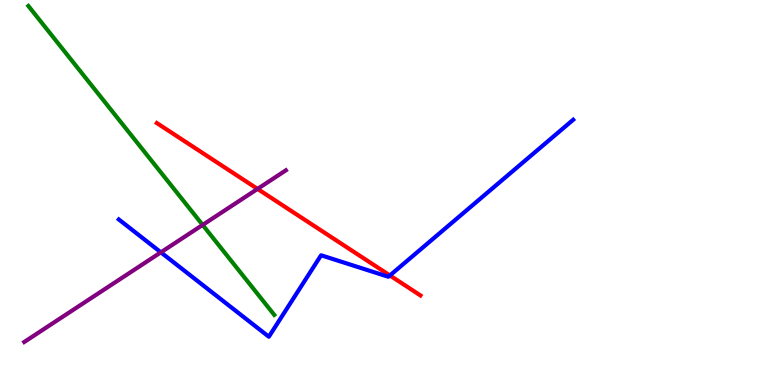[{'lines': ['blue', 'red'], 'intersections': [{'x': 5.03, 'y': 2.85}]}, {'lines': ['green', 'red'], 'intersections': []}, {'lines': ['purple', 'red'], 'intersections': [{'x': 3.32, 'y': 5.09}]}, {'lines': ['blue', 'green'], 'intersections': []}, {'lines': ['blue', 'purple'], 'intersections': [{'x': 2.08, 'y': 3.45}]}, {'lines': ['green', 'purple'], 'intersections': [{'x': 2.61, 'y': 4.16}]}]